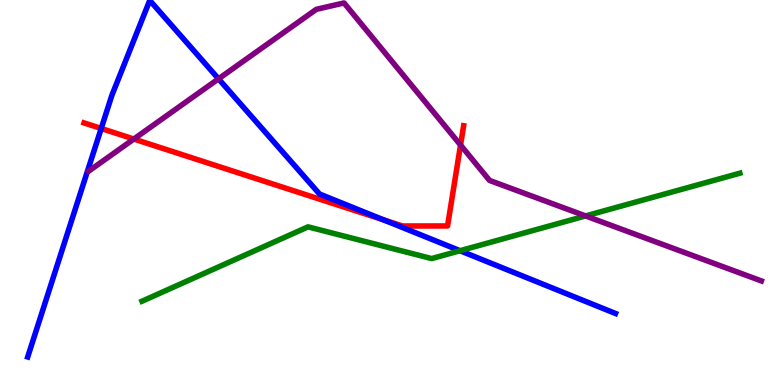[{'lines': ['blue', 'red'], 'intersections': [{'x': 1.31, 'y': 6.66}, {'x': 4.95, 'y': 4.29}]}, {'lines': ['green', 'red'], 'intersections': []}, {'lines': ['purple', 'red'], 'intersections': [{'x': 1.73, 'y': 6.39}, {'x': 5.94, 'y': 6.23}]}, {'lines': ['blue', 'green'], 'intersections': [{'x': 5.94, 'y': 3.49}]}, {'lines': ['blue', 'purple'], 'intersections': [{'x': 2.82, 'y': 7.95}]}, {'lines': ['green', 'purple'], 'intersections': [{'x': 7.56, 'y': 4.39}]}]